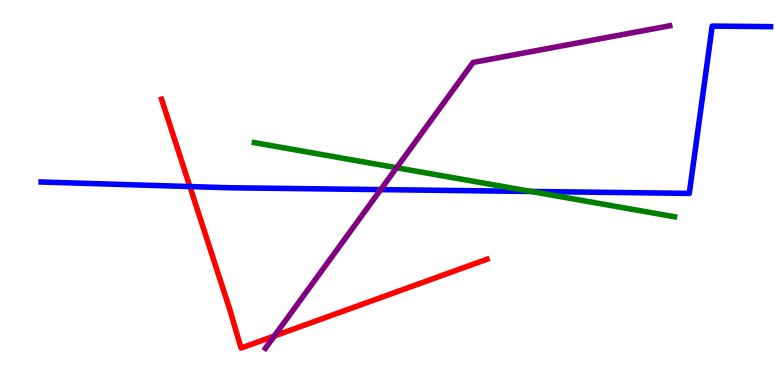[{'lines': ['blue', 'red'], 'intersections': [{'x': 2.45, 'y': 5.15}]}, {'lines': ['green', 'red'], 'intersections': []}, {'lines': ['purple', 'red'], 'intersections': [{'x': 3.54, 'y': 1.27}]}, {'lines': ['blue', 'green'], 'intersections': [{'x': 6.85, 'y': 5.03}]}, {'lines': ['blue', 'purple'], 'intersections': [{'x': 4.91, 'y': 5.08}]}, {'lines': ['green', 'purple'], 'intersections': [{'x': 5.12, 'y': 5.64}]}]